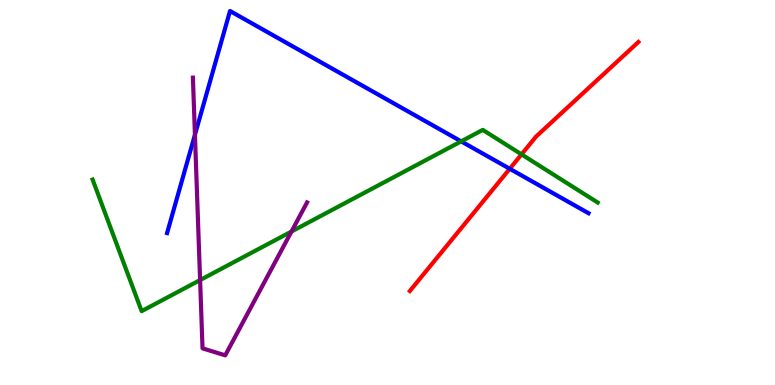[{'lines': ['blue', 'red'], 'intersections': [{'x': 6.58, 'y': 5.62}]}, {'lines': ['green', 'red'], 'intersections': [{'x': 6.73, 'y': 5.99}]}, {'lines': ['purple', 'red'], 'intersections': []}, {'lines': ['blue', 'green'], 'intersections': [{'x': 5.95, 'y': 6.33}]}, {'lines': ['blue', 'purple'], 'intersections': [{'x': 2.52, 'y': 6.5}]}, {'lines': ['green', 'purple'], 'intersections': [{'x': 2.58, 'y': 2.73}, {'x': 3.76, 'y': 3.99}]}]